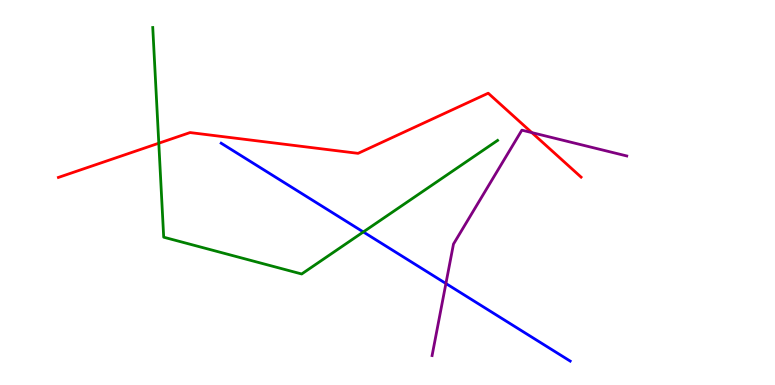[{'lines': ['blue', 'red'], 'intersections': []}, {'lines': ['green', 'red'], 'intersections': [{'x': 2.05, 'y': 6.28}]}, {'lines': ['purple', 'red'], 'intersections': [{'x': 6.86, 'y': 6.56}]}, {'lines': ['blue', 'green'], 'intersections': [{'x': 4.69, 'y': 3.98}]}, {'lines': ['blue', 'purple'], 'intersections': [{'x': 5.75, 'y': 2.64}]}, {'lines': ['green', 'purple'], 'intersections': []}]